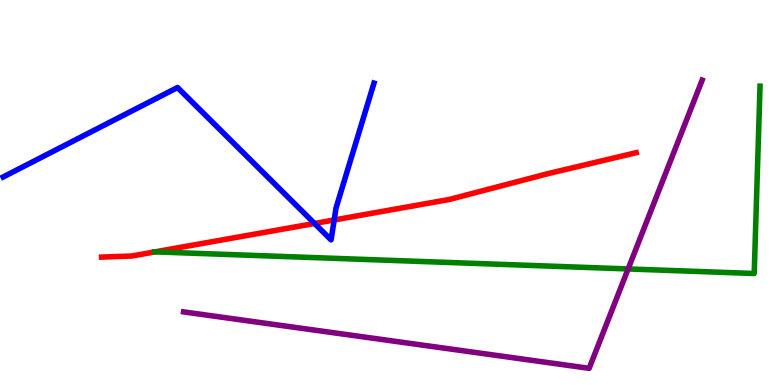[{'lines': ['blue', 'red'], 'intersections': [{'x': 4.06, 'y': 4.2}, {'x': 4.31, 'y': 4.29}]}, {'lines': ['green', 'red'], 'intersections': [{'x': 2.0, 'y': 3.46}]}, {'lines': ['purple', 'red'], 'intersections': []}, {'lines': ['blue', 'green'], 'intersections': []}, {'lines': ['blue', 'purple'], 'intersections': []}, {'lines': ['green', 'purple'], 'intersections': [{'x': 8.1, 'y': 3.01}]}]